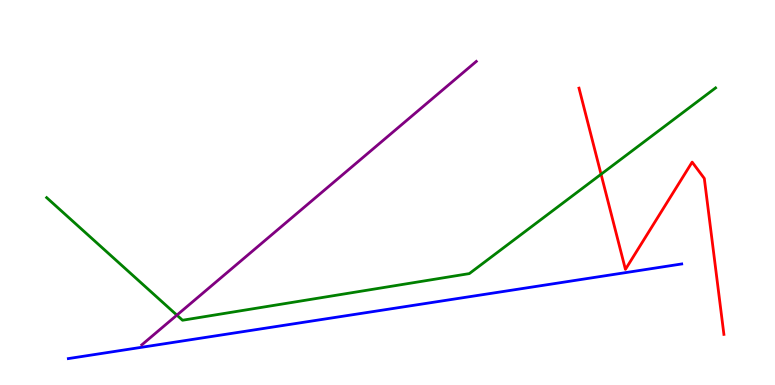[{'lines': ['blue', 'red'], 'intersections': []}, {'lines': ['green', 'red'], 'intersections': [{'x': 7.76, 'y': 5.47}]}, {'lines': ['purple', 'red'], 'intersections': []}, {'lines': ['blue', 'green'], 'intersections': []}, {'lines': ['blue', 'purple'], 'intersections': []}, {'lines': ['green', 'purple'], 'intersections': [{'x': 2.28, 'y': 1.81}]}]